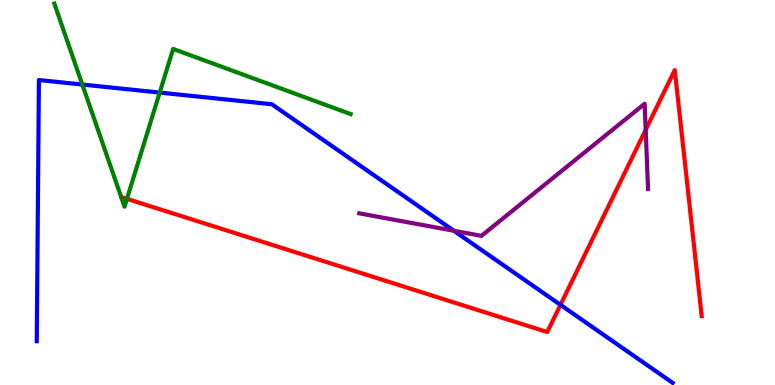[{'lines': ['blue', 'red'], 'intersections': [{'x': 7.23, 'y': 2.08}]}, {'lines': ['green', 'red'], 'intersections': [{'x': 1.64, 'y': 4.84}]}, {'lines': ['purple', 'red'], 'intersections': [{'x': 8.33, 'y': 6.63}]}, {'lines': ['blue', 'green'], 'intersections': [{'x': 1.06, 'y': 7.8}, {'x': 2.06, 'y': 7.6}]}, {'lines': ['blue', 'purple'], 'intersections': [{'x': 5.86, 'y': 4.01}]}, {'lines': ['green', 'purple'], 'intersections': []}]